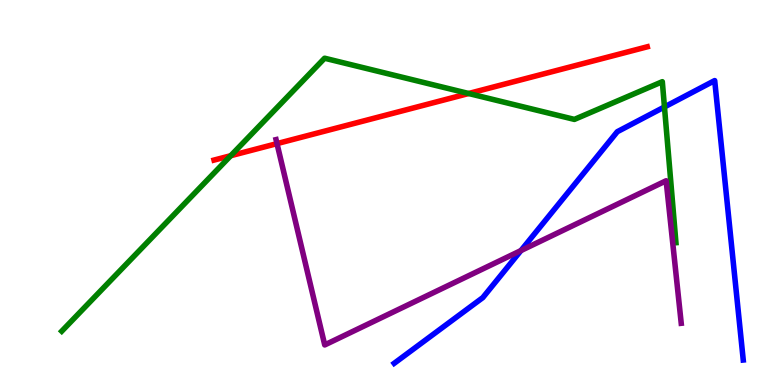[{'lines': ['blue', 'red'], 'intersections': []}, {'lines': ['green', 'red'], 'intersections': [{'x': 2.98, 'y': 5.96}, {'x': 6.05, 'y': 7.57}]}, {'lines': ['purple', 'red'], 'intersections': [{'x': 3.57, 'y': 6.27}]}, {'lines': ['blue', 'green'], 'intersections': [{'x': 8.57, 'y': 7.22}]}, {'lines': ['blue', 'purple'], 'intersections': [{'x': 6.72, 'y': 3.49}]}, {'lines': ['green', 'purple'], 'intersections': []}]